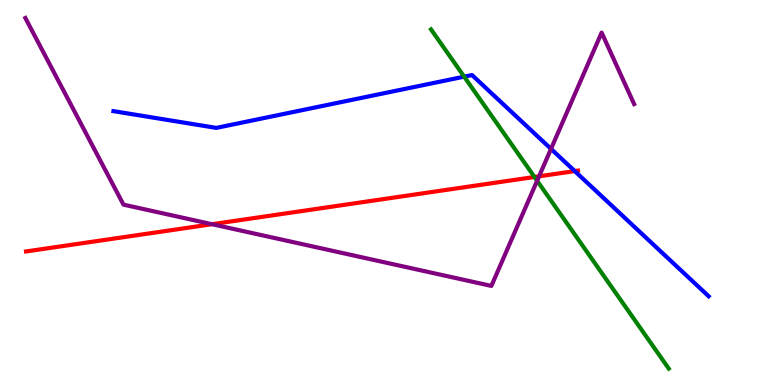[{'lines': ['blue', 'red'], 'intersections': [{'x': 7.42, 'y': 5.56}]}, {'lines': ['green', 'red'], 'intersections': [{'x': 6.9, 'y': 5.4}]}, {'lines': ['purple', 'red'], 'intersections': [{'x': 2.74, 'y': 4.18}, {'x': 6.96, 'y': 5.42}]}, {'lines': ['blue', 'green'], 'intersections': [{'x': 5.99, 'y': 8.01}]}, {'lines': ['blue', 'purple'], 'intersections': [{'x': 7.11, 'y': 6.13}]}, {'lines': ['green', 'purple'], 'intersections': [{'x': 6.93, 'y': 5.3}]}]